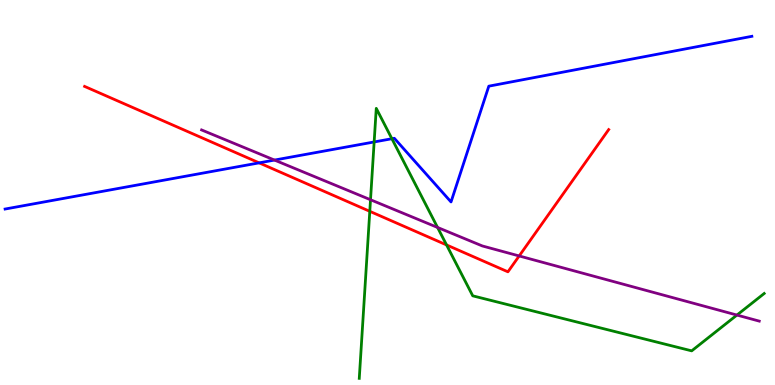[{'lines': ['blue', 'red'], 'intersections': [{'x': 3.34, 'y': 5.77}]}, {'lines': ['green', 'red'], 'intersections': [{'x': 4.77, 'y': 4.51}, {'x': 5.76, 'y': 3.64}]}, {'lines': ['purple', 'red'], 'intersections': [{'x': 6.7, 'y': 3.35}]}, {'lines': ['blue', 'green'], 'intersections': [{'x': 4.83, 'y': 6.31}, {'x': 5.06, 'y': 6.4}]}, {'lines': ['blue', 'purple'], 'intersections': [{'x': 3.54, 'y': 5.84}]}, {'lines': ['green', 'purple'], 'intersections': [{'x': 4.78, 'y': 4.81}, {'x': 5.65, 'y': 4.09}, {'x': 9.51, 'y': 1.82}]}]